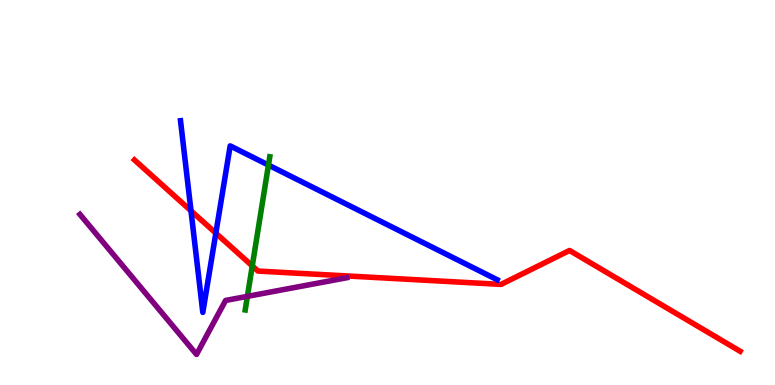[{'lines': ['blue', 'red'], 'intersections': [{'x': 2.46, 'y': 4.52}, {'x': 2.78, 'y': 3.94}]}, {'lines': ['green', 'red'], 'intersections': [{'x': 3.26, 'y': 3.09}]}, {'lines': ['purple', 'red'], 'intersections': []}, {'lines': ['blue', 'green'], 'intersections': [{'x': 3.46, 'y': 5.71}]}, {'lines': ['blue', 'purple'], 'intersections': []}, {'lines': ['green', 'purple'], 'intersections': [{'x': 3.19, 'y': 2.3}]}]